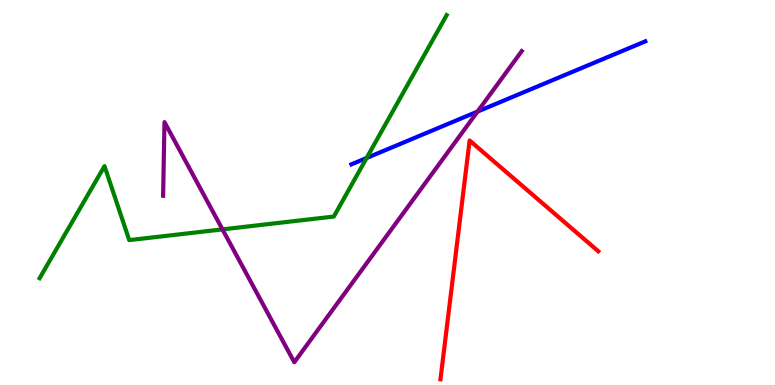[{'lines': ['blue', 'red'], 'intersections': []}, {'lines': ['green', 'red'], 'intersections': []}, {'lines': ['purple', 'red'], 'intersections': []}, {'lines': ['blue', 'green'], 'intersections': [{'x': 4.73, 'y': 5.9}]}, {'lines': ['blue', 'purple'], 'intersections': [{'x': 6.16, 'y': 7.1}]}, {'lines': ['green', 'purple'], 'intersections': [{'x': 2.87, 'y': 4.04}]}]